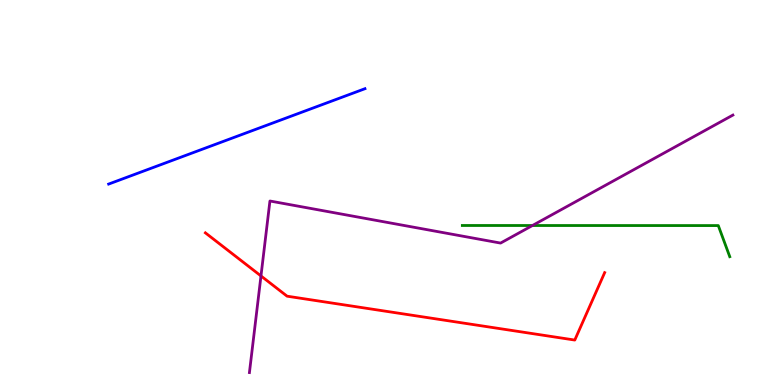[{'lines': ['blue', 'red'], 'intersections': []}, {'lines': ['green', 'red'], 'intersections': []}, {'lines': ['purple', 'red'], 'intersections': [{'x': 3.37, 'y': 2.83}]}, {'lines': ['blue', 'green'], 'intersections': []}, {'lines': ['blue', 'purple'], 'intersections': []}, {'lines': ['green', 'purple'], 'intersections': [{'x': 6.87, 'y': 4.14}]}]